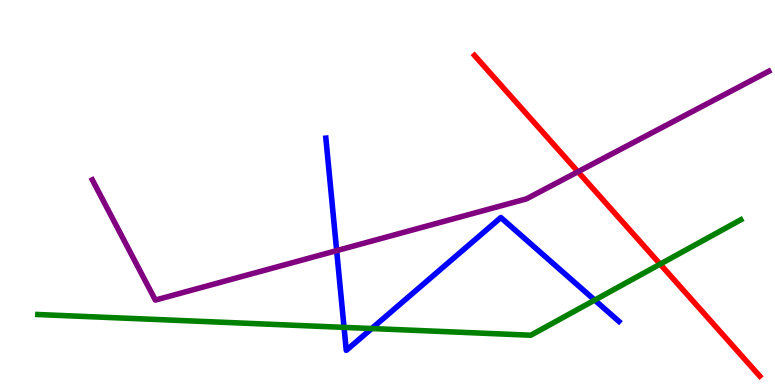[{'lines': ['blue', 'red'], 'intersections': []}, {'lines': ['green', 'red'], 'intersections': [{'x': 8.52, 'y': 3.14}]}, {'lines': ['purple', 'red'], 'intersections': [{'x': 7.46, 'y': 5.54}]}, {'lines': ['blue', 'green'], 'intersections': [{'x': 4.44, 'y': 1.5}, {'x': 4.8, 'y': 1.47}, {'x': 7.67, 'y': 2.21}]}, {'lines': ['blue', 'purple'], 'intersections': [{'x': 4.34, 'y': 3.49}]}, {'lines': ['green', 'purple'], 'intersections': []}]